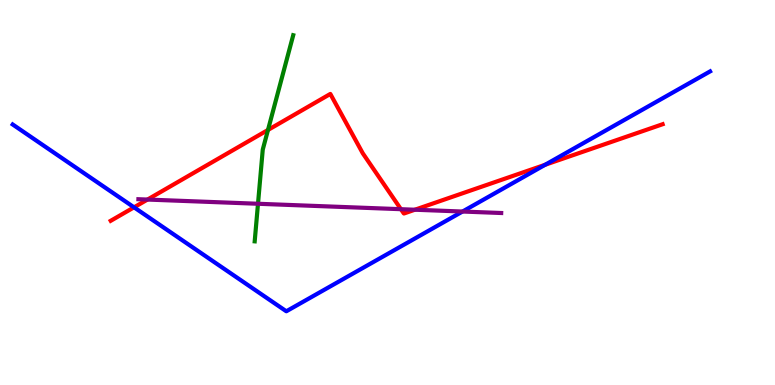[{'lines': ['blue', 'red'], 'intersections': [{'x': 1.73, 'y': 4.61}, {'x': 7.03, 'y': 5.72}]}, {'lines': ['green', 'red'], 'intersections': [{'x': 3.46, 'y': 6.62}]}, {'lines': ['purple', 'red'], 'intersections': [{'x': 1.9, 'y': 4.82}, {'x': 5.17, 'y': 4.57}, {'x': 5.35, 'y': 4.55}]}, {'lines': ['blue', 'green'], 'intersections': []}, {'lines': ['blue', 'purple'], 'intersections': [{'x': 5.97, 'y': 4.51}]}, {'lines': ['green', 'purple'], 'intersections': [{'x': 3.33, 'y': 4.71}]}]